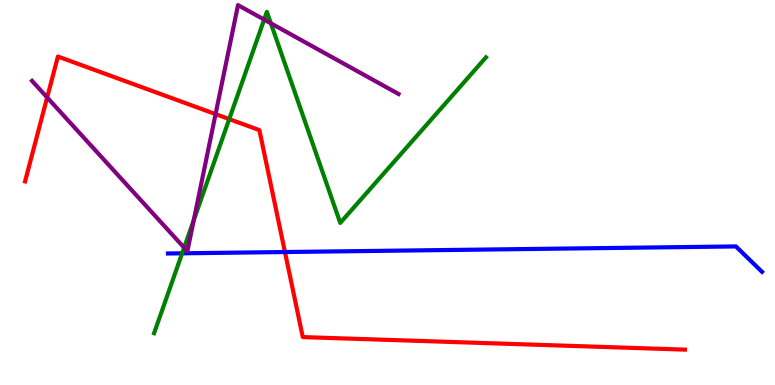[{'lines': ['blue', 'red'], 'intersections': [{'x': 3.68, 'y': 3.45}]}, {'lines': ['green', 'red'], 'intersections': [{'x': 2.96, 'y': 6.91}]}, {'lines': ['purple', 'red'], 'intersections': [{'x': 0.608, 'y': 7.47}, {'x': 2.78, 'y': 7.04}]}, {'lines': ['blue', 'green'], 'intersections': [{'x': 2.35, 'y': 3.42}]}, {'lines': ['blue', 'purple'], 'intersections': []}, {'lines': ['green', 'purple'], 'intersections': [{'x': 2.38, 'y': 3.57}, {'x': 2.5, 'y': 4.28}, {'x': 3.41, 'y': 9.49}, {'x': 3.49, 'y': 9.39}]}]